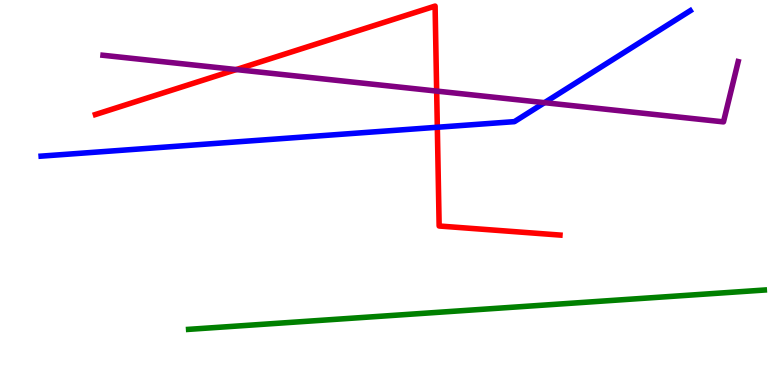[{'lines': ['blue', 'red'], 'intersections': [{'x': 5.64, 'y': 6.69}]}, {'lines': ['green', 'red'], 'intersections': []}, {'lines': ['purple', 'red'], 'intersections': [{'x': 3.05, 'y': 8.19}, {'x': 5.63, 'y': 7.63}]}, {'lines': ['blue', 'green'], 'intersections': []}, {'lines': ['blue', 'purple'], 'intersections': [{'x': 7.03, 'y': 7.33}]}, {'lines': ['green', 'purple'], 'intersections': []}]